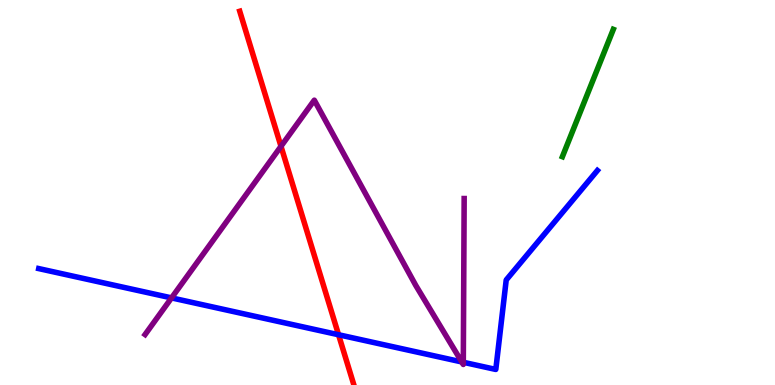[{'lines': ['blue', 'red'], 'intersections': [{'x': 4.37, 'y': 1.31}]}, {'lines': ['green', 'red'], 'intersections': []}, {'lines': ['purple', 'red'], 'intersections': [{'x': 3.63, 'y': 6.2}]}, {'lines': ['blue', 'green'], 'intersections': []}, {'lines': ['blue', 'purple'], 'intersections': [{'x': 2.21, 'y': 2.26}, {'x': 5.96, 'y': 0.599}, {'x': 5.98, 'y': 0.59}]}, {'lines': ['green', 'purple'], 'intersections': []}]